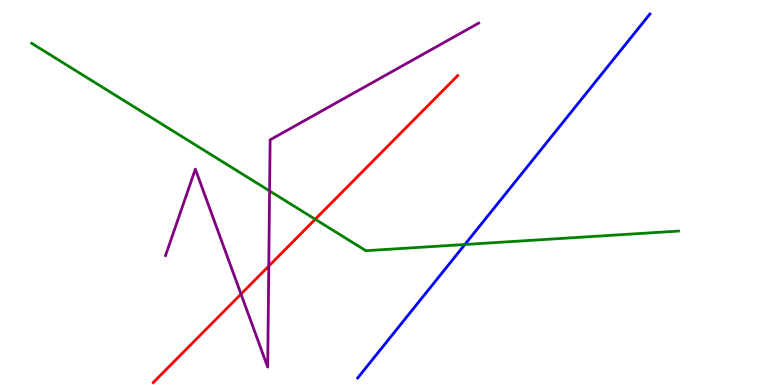[{'lines': ['blue', 'red'], 'intersections': []}, {'lines': ['green', 'red'], 'intersections': [{'x': 4.07, 'y': 4.3}]}, {'lines': ['purple', 'red'], 'intersections': [{'x': 3.11, 'y': 2.36}, {'x': 3.47, 'y': 3.09}]}, {'lines': ['blue', 'green'], 'intersections': [{'x': 6.0, 'y': 3.65}]}, {'lines': ['blue', 'purple'], 'intersections': []}, {'lines': ['green', 'purple'], 'intersections': [{'x': 3.48, 'y': 5.04}]}]